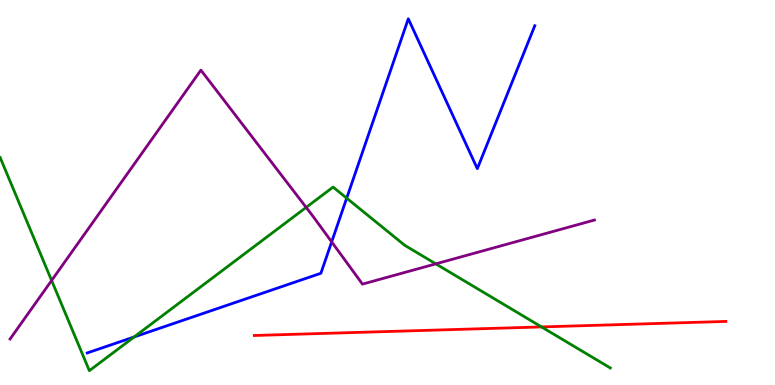[{'lines': ['blue', 'red'], 'intersections': []}, {'lines': ['green', 'red'], 'intersections': [{'x': 6.99, 'y': 1.51}]}, {'lines': ['purple', 'red'], 'intersections': []}, {'lines': ['blue', 'green'], 'intersections': [{'x': 1.73, 'y': 1.25}, {'x': 4.47, 'y': 4.85}]}, {'lines': ['blue', 'purple'], 'intersections': [{'x': 4.28, 'y': 3.72}]}, {'lines': ['green', 'purple'], 'intersections': [{'x': 0.666, 'y': 2.71}, {'x': 3.95, 'y': 4.61}, {'x': 5.62, 'y': 3.15}]}]